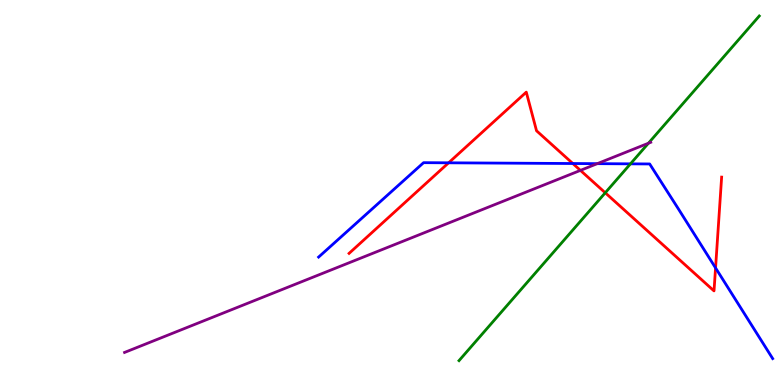[{'lines': ['blue', 'red'], 'intersections': [{'x': 5.79, 'y': 5.77}, {'x': 7.39, 'y': 5.75}, {'x': 9.23, 'y': 3.04}]}, {'lines': ['green', 'red'], 'intersections': [{'x': 7.81, 'y': 4.99}]}, {'lines': ['purple', 'red'], 'intersections': [{'x': 7.49, 'y': 5.57}]}, {'lines': ['blue', 'green'], 'intersections': [{'x': 8.14, 'y': 5.74}]}, {'lines': ['blue', 'purple'], 'intersections': [{'x': 7.71, 'y': 5.75}]}, {'lines': ['green', 'purple'], 'intersections': [{'x': 8.37, 'y': 6.28}]}]